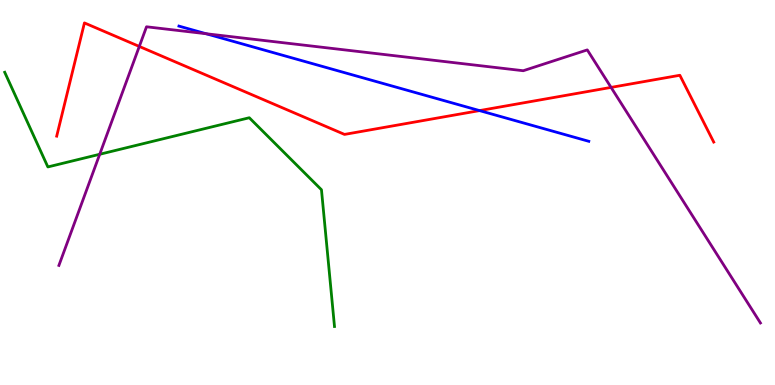[{'lines': ['blue', 'red'], 'intersections': [{'x': 6.19, 'y': 7.13}]}, {'lines': ['green', 'red'], 'intersections': []}, {'lines': ['purple', 'red'], 'intersections': [{'x': 1.8, 'y': 8.79}, {'x': 7.88, 'y': 7.73}]}, {'lines': ['blue', 'green'], 'intersections': []}, {'lines': ['blue', 'purple'], 'intersections': [{'x': 2.66, 'y': 9.12}]}, {'lines': ['green', 'purple'], 'intersections': [{'x': 1.29, 'y': 5.99}]}]